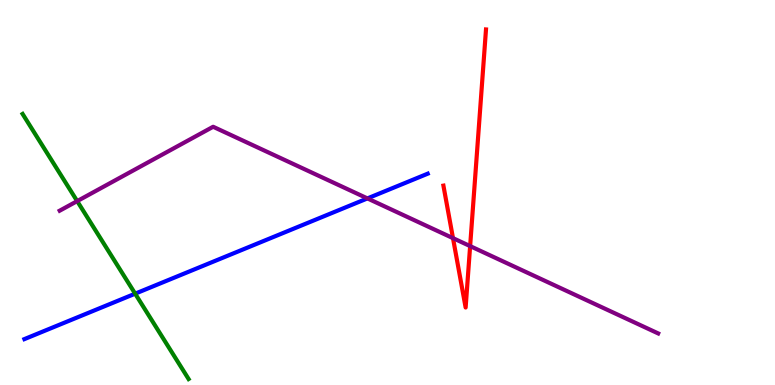[{'lines': ['blue', 'red'], 'intersections': []}, {'lines': ['green', 'red'], 'intersections': []}, {'lines': ['purple', 'red'], 'intersections': [{'x': 5.85, 'y': 3.81}, {'x': 6.07, 'y': 3.61}]}, {'lines': ['blue', 'green'], 'intersections': [{'x': 1.74, 'y': 2.37}]}, {'lines': ['blue', 'purple'], 'intersections': [{'x': 4.74, 'y': 4.85}]}, {'lines': ['green', 'purple'], 'intersections': [{'x': 0.996, 'y': 4.78}]}]